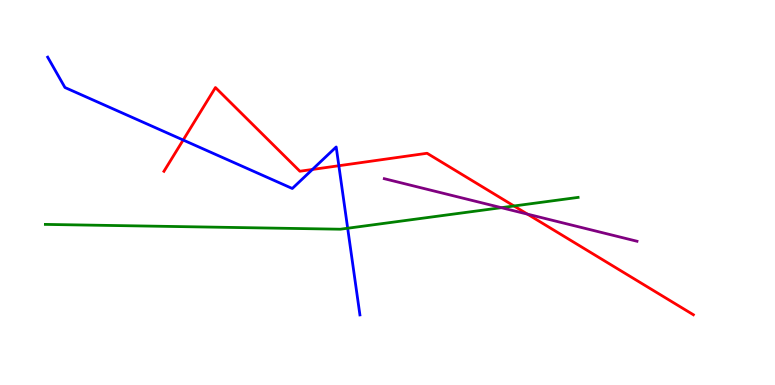[{'lines': ['blue', 'red'], 'intersections': [{'x': 2.36, 'y': 6.36}, {'x': 4.03, 'y': 5.6}, {'x': 4.37, 'y': 5.7}]}, {'lines': ['green', 'red'], 'intersections': [{'x': 6.63, 'y': 4.65}]}, {'lines': ['purple', 'red'], 'intersections': [{'x': 6.81, 'y': 4.44}]}, {'lines': ['blue', 'green'], 'intersections': [{'x': 4.49, 'y': 4.07}]}, {'lines': ['blue', 'purple'], 'intersections': []}, {'lines': ['green', 'purple'], 'intersections': [{'x': 6.47, 'y': 4.61}]}]